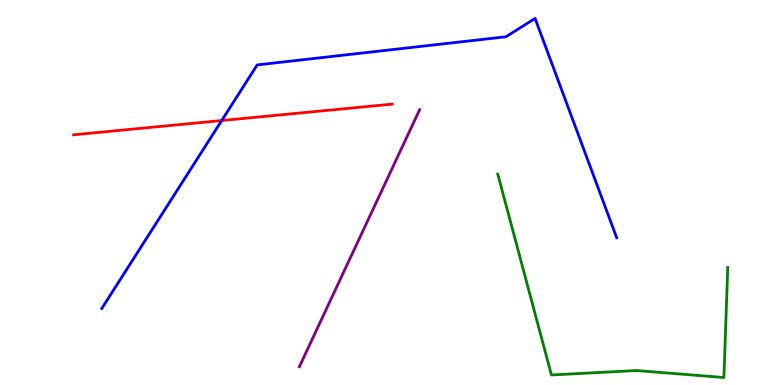[{'lines': ['blue', 'red'], 'intersections': [{'x': 2.86, 'y': 6.87}]}, {'lines': ['green', 'red'], 'intersections': []}, {'lines': ['purple', 'red'], 'intersections': []}, {'lines': ['blue', 'green'], 'intersections': []}, {'lines': ['blue', 'purple'], 'intersections': []}, {'lines': ['green', 'purple'], 'intersections': []}]